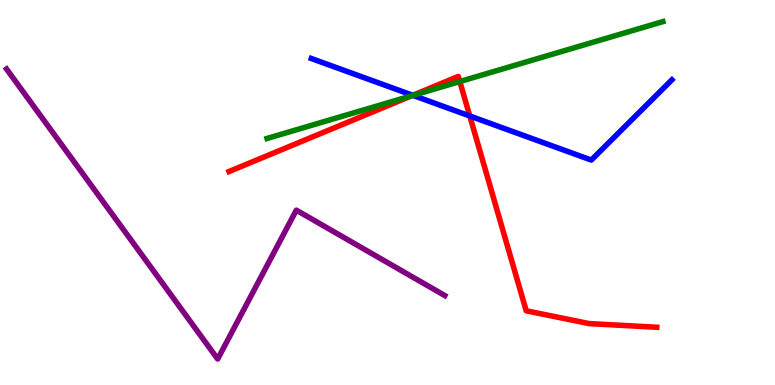[{'lines': ['blue', 'red'], 'intersections': [{'x': 5.33, 'y': 7.52}, {'x': 6.06, 'y': 6.99}]}, {'lines': ['green', 'red'], 'intersections': [{'x': 5.31, 'y': 7.51}, {'x': 5.93, 'y': 7.88}]}, {'lines': ['purple', 'red'], 'intersections': []}, {'lines': ['blue', 'green'], 'intersections': [{'x': 5.33, 'y': 7.52}]}, {'lines': ['blue', 'purple'], 'intersections': []}, {'lines': ['green', 'purple'], 'intersections': []}]